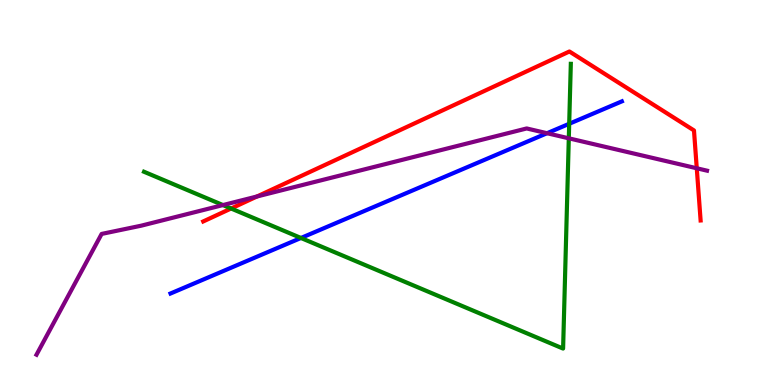[{'lines': ['blue', 'red'], 'intersections': []}, {'lines': ['green', 'red'], 'intersections': [{'x': 2.98, 'y': 4.58}]}, {'lines': ['purple', 'red'], 'intersections': [{'x': 3.32, 'y': 4.9}, {'x': 8.99, 'y': 5.63}]}, {'lines': ['blue', 'green'], 'intersections': [{'x': 3.88, 'y': 3.82}, {'x': 7.34, 'y': 6.78}]}, {'lines': ['blue', 'purple'], 'intersections': [{'x': 7.06, 'y': 6.54}]}, {'lines': ['green', 'purple'], 'intersections': [{'x': 2.88, 'y': 4.67}, {'x': 7.34, 'y': 6.41}]}]